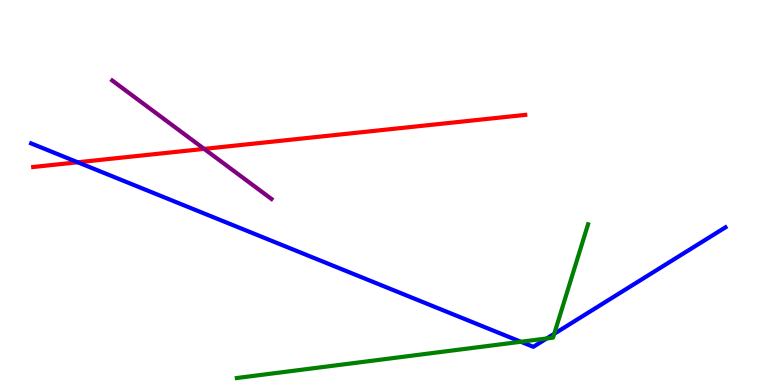[{'lines': ['blue', 'red'], 'intersections': [{'x': 1.0, 'y': 5.78}]}, {'lines': ['green', 'red'], 'intersections': []}, {'lines': ['purple', 'red'], 'intersections': [{'x': 2.63, 'y': 6.13}]}, {'lines': ['blue', 'green'], 'intersections': [{'x': 6.72, 'y': 1.12}, {'x': 7.05, 'y': 1.21}, {'x': 7.15, 'y': 1.33}]}, {'lines': ['blue', 'purple'], 'intersections': []}, {'lines': ['green', 'purple'], 'intersections': []}]